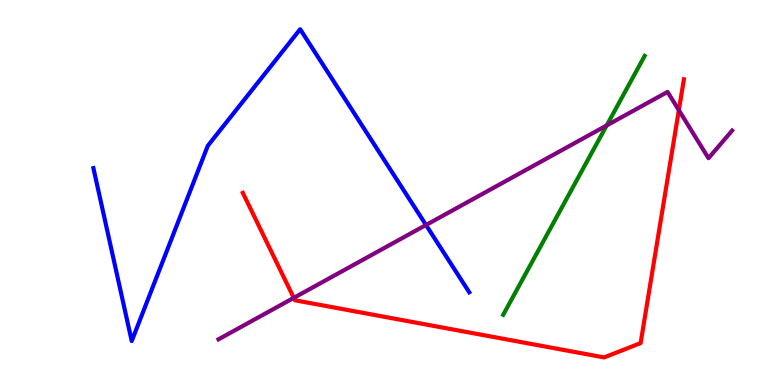[{'lines': ['blue', 'red'], 'intersections': []}, {'lines': ['green', 'red'], 'intersections': []}, {'lines': ['purple', 'red'], 'intersections': [{'x': 3.79, 'y': 2.26}, {'x': 8.76, 'y': 7.14}]}, {'lines': ['blue', 'green'], 'intersections': []}, {'lines': ['blue', 'purple'], 'intersections': [{'x': 5.5, 'y': 4.16}]}, {'lines': ['green', 'purple'], 'intersections': [{'x': 7.83, 'y': 6.74}]}]